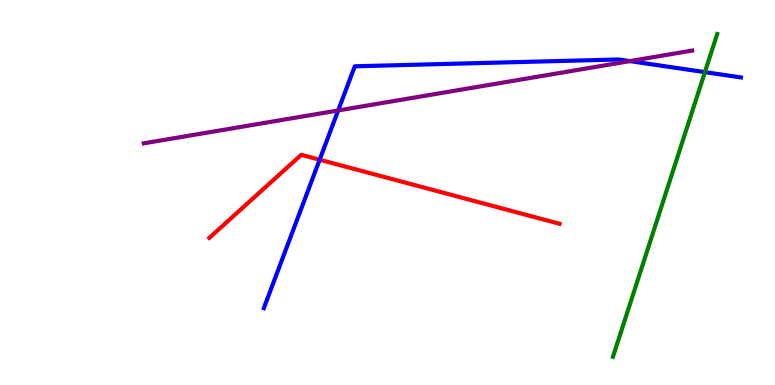[{'lines': ['blue', 'red'], 'intersections': [{'x': 4.12, 'y': 5.85}]}, {'lines': ['green', 'red'], 'intersections': []}, {'lines': ['purple', 'red'], 'intersections': []}, {'lines': ['blue', 'green'], 'intersections': [{'x': 9.1, 'y': 8.13}]}, {'lines': ['blue', 'purple'], 'intersections': [{'x': 4.36, 'y': 7.13}, {'x': 8.13, 'y': 8.41}]}, {'lines': ['green', 'purple'], 'intersections': []}]